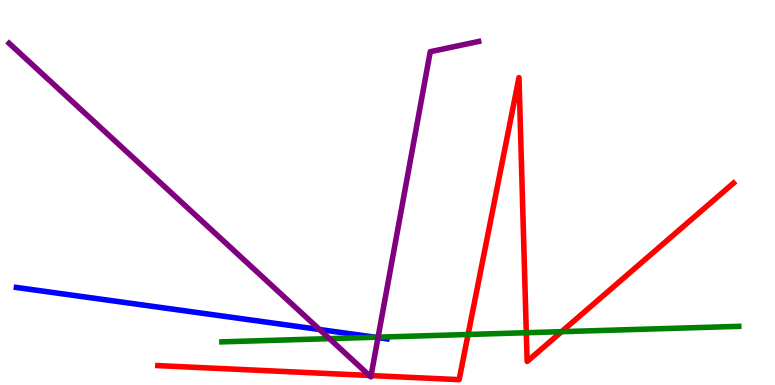[{'lines': ['blue', 'red'], 'intersections': []}, {'lines': ['green', 'red'], 'intersections': [{'x': 6.04, 'y': 1.31}, {'x': 6.79, 'y': 1.36}, {'x': 7.25, 'y': 1.39}]}, {'lines': ['purple', 'red'], 'intersections': [{'x': 4.77, 'y': 0.247}, {'x': 4.79, 'y': 0.245}]}, {'lines': ['blue', 'green'], 'intersections': [{'x': 4.84, 'y': 1.24}]}, {'lines': ['blue', 'purple'], 'intersections': [{'x': 4.12, 'y': 1.44}, {'x': 4.88, 'y': 1.23}]}, {'lines': ['green', 'purple'], 'intersections': [{'x': 4.25, 'y': 1.2}, {'x': 4.88, 'y': 1.24}]}]